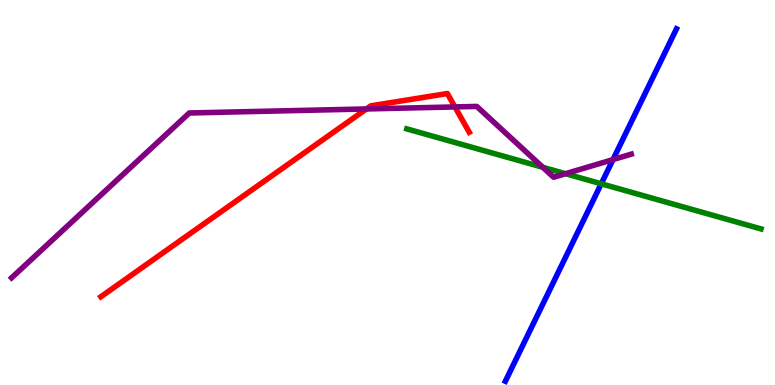[{'lines': ['blue', 'red'], 'intersections': []}, {'lines': ['green', 'red'], 'intersections': []}, {'lines': ['purple', 'red'], 'intersections': [{'x': 4.73, 'y': 7.17}, {'x': 5.87, 'y': 7.22}]}, {'lines': ['blue', 'green'], 'intersections': [{'x': 7.76, 'y': 5.23}]}, {'lines': ['blue', 'purple'], 'intersections': [{'x': 7.91, 'y': 5.85}]}, {'lines': ['green', 'purple'], 'intersections': [{'x': 7.0, 'y': 5.65}, {'x': 7.3, 'y': 5.49}]}]